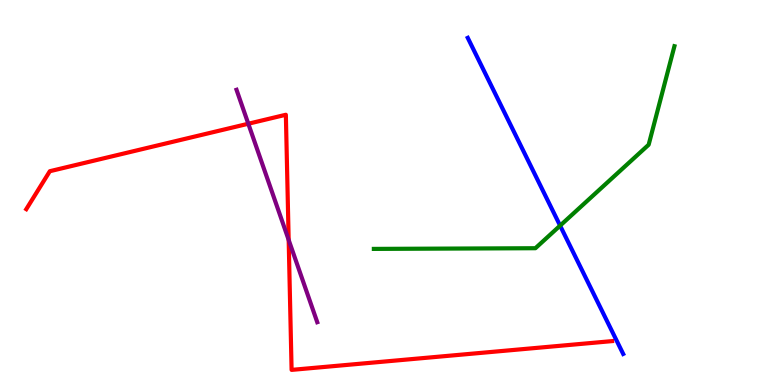[{'lines': ['blue', 'red'], 'intersections': []}, {'lines': ['green', 'red'], 'intersections': []}, {'lines': ['purple', 'red'], 'intersections': [{'x': 3.2, 'y': 6.79}, {'x': 3.72, 'y': 3.77}]}, {'lines': ['blue', 'green'], 'intersections': [{'x': 7.23, 'y': 4.14}]}, {'lines': ['blue', 'purple'], 'intersections': []}, {'lines': ['green', 'purple'], 'intersections': []}]